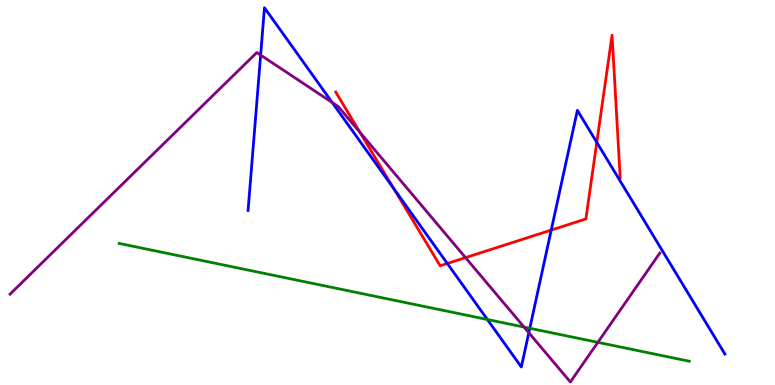[{'lines': ['blue', 'red'], 'intersections': [{'x': 5.08, 'y': 5.1}, {'x': 5.77, 'y': 3.16}, {'x': 7.11, 'y': 4.02}, {'x': 7.7, 'y': 6.3}]}, {'lines': ['green', 'red'], 'intersections': []}, {'lines': ['purple', 'red'], 'intersections': [{'x': 4.64, 'y': 6.56}, {'x': 6.01, 'y': 3.31}]}, {'lines': ['blue', 'green'], 'intersections': [{'x': 6.29, 'y': 1.7}, {'x': 6.84, 'y': 1.47}]}, {'lines': ['blue', 'purple'], 'intersections': [{'x': 3.36, 'y': 8.57}, {'x': 4.29, 'y': 7.34}, {'x': 6.82, 'y': 1.36}]}, {'lines': ['green', 'purple'], 'intersections': [{'x': 6.76, 'y': 1.5}, {'x': 7.71, 'y': 1.11}]}]